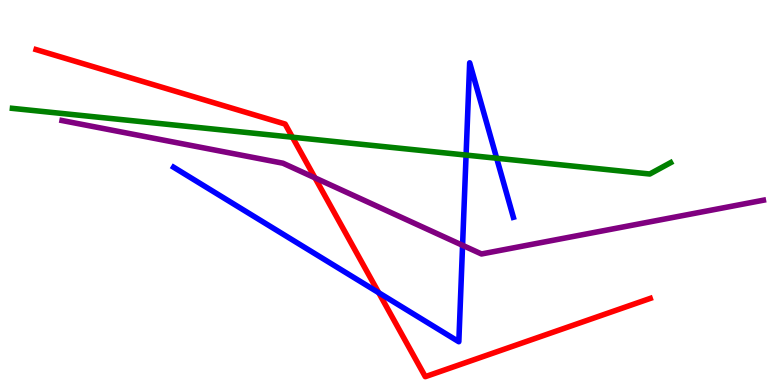[{'lines': ['blue', 'red'], 'intersections': [{'x': 4.89, 'y': 2.4}]}, {'lines': ['green', 'red'], 'intersections': [{'x': 3.77, 'y': 6.44}]}, {'lines': ['purple', 'red'], 'intersections': [{'x': 4.06, 'y': 5.38}]}, {'lines': ['blue', 'green'], 'intersections': [{'x': 6.01, 'y': 5.97}, {'x': 6.41, 'y': 5.89}]}, {'lines': ['blue', 'purple'], 'intersections': [{'x': 5.97, 'y': 3.63}]}, {'lines': ['green', 'purple'], 'intersections': []}]